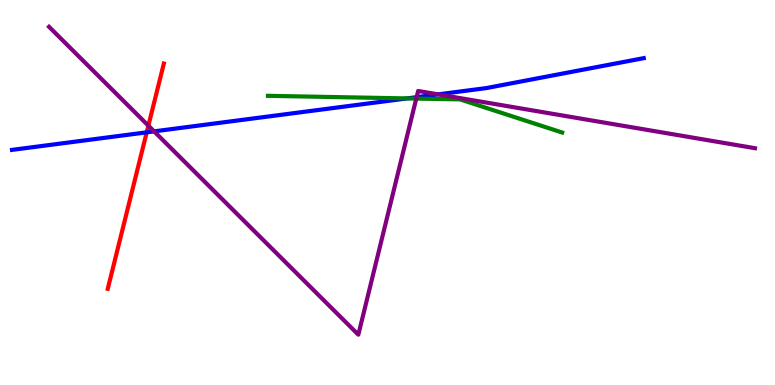[{'lines': ['blue', 'red'], 'intersections': [{'x': 1.89, 'y': 6.56}]}, {'lines': ['green', 'red'], 'intersections': []}, {'lines': ['purple', 'red'], 'intersections': [{'x': 1.91, 'y': 6.74}]}, {'lines': ['blue', 'green'], 'intersections': [{'x': 5.25, 'y': 7.44}]}, {'lines': ['blue', 'purple'], 'intersections': [{'x': 1.99, 'y': 6.59}, {'x': 5.38, 'y': 7.48}, {'x': 5.65, 'y': 7.55}]}, {'lines': ['green', 'purple'], 'intersections': [{'x': 5.37, 'y': 7.44}]}]